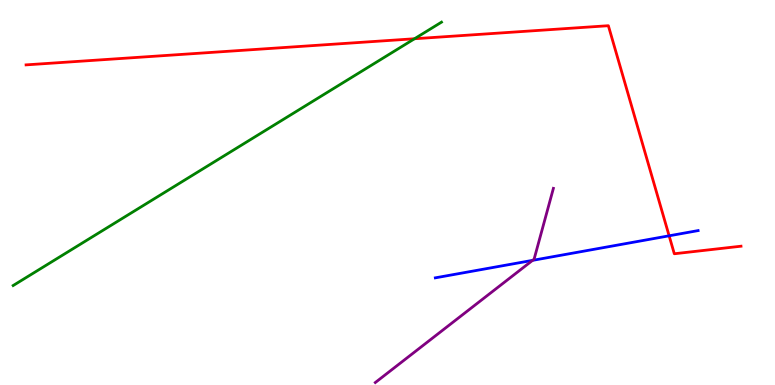[{'lines': ['blue', 'red'], 'intersections': [{'x': 8.63, 'y': 3.88}]}, {'lines': ['green', 'red'], 'intersections': [{'x': 5.35, 'y': 8.99}]}, {'lines': ['purple', 'red'], 'intersections': []}, {'lines': ['blue', 'green'], 'intersections': []}, {'lines': ['blue', 'purple'], 'intersections': [{'x': 6.87, 'y': 3.24}]}, {'lines': ['green', 'purple'], 'intersections': []}]